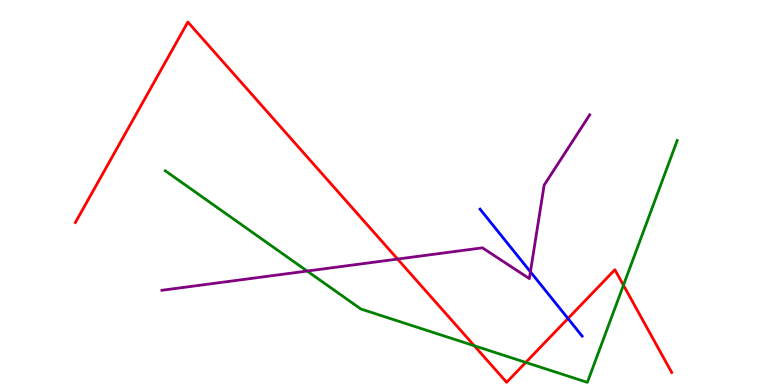[{'lines': ['blue', 'red'], 'intersections': [{'x': 7.33, 'y': 1.73}]}, {'lines': ['green', 'red'], 'intersections': [{'x': 6.12, 'y': 1.02}, {'x': 6.78, 'y': 0.587}, {'x': 8.04, 'y': 2.59}]}, {'lines': ['purple', 'red'], 'intersections': [{'x': 5.13, 'y': 3.27}]}, {'lines': ['blue', 'green'], 'intersections': []}, {'lines': ['blue', 'purple'], 'intersections': [{'x': 6.84, 'y': 2.94}]}, {'lines': ['green', 'purple'], 'intersections': [{'x': 3.96, 'y': 2.96}]}]